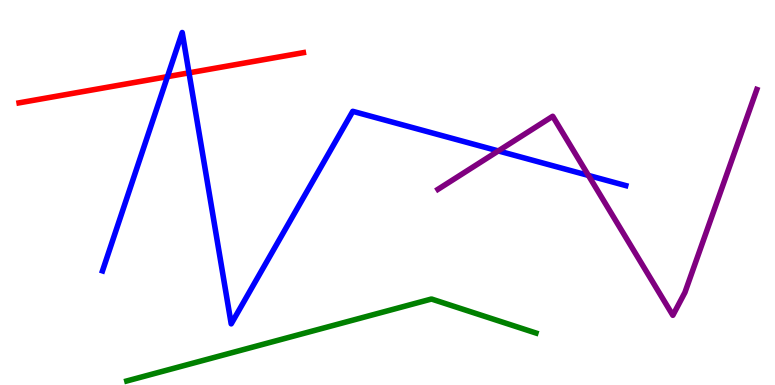[{'lines': ['blue', 'red'], 'intersections': [{'x': 2.16, 'y': 8.01}, {'x': 2.44, 'y': 8.11}]}, {'lines': ['green', 'red'], 'intersections': []}, {'lines': ['purple', 'red'], 'intersections': []}, {'lines': ['blue', 'green'], 'intersections': []}, {'lines': ['blue', 'purple'], 'intersections': [{'x': 6.43, 'y': 6.08}, {'x': 7.59, 'y': 5.44}]}, {'lines': ['green', 'purple'], 'intersections': []}]